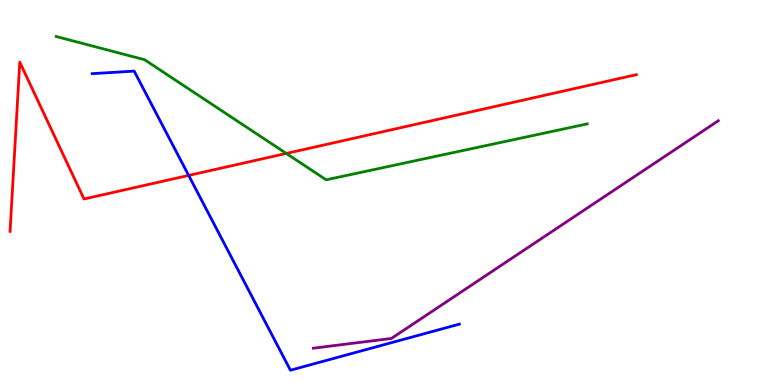[{'lines': ['blue', 'red'], 'intersections': [{'x': 2.43, 'y': 5.44}]}, {'lines': ['green', 'red'], 'intersections': [{'x': 3.69, 'y': 6.01}]}, {'lines': ['purple', 'red'], 'intersections': []}, {'lines': ['blue', 'green'], 'intersections': []}, {'lines': ['blue', 'purple'], 'intersections': []}, {'lines': ['green', 'purple'], 'intersections': []}]